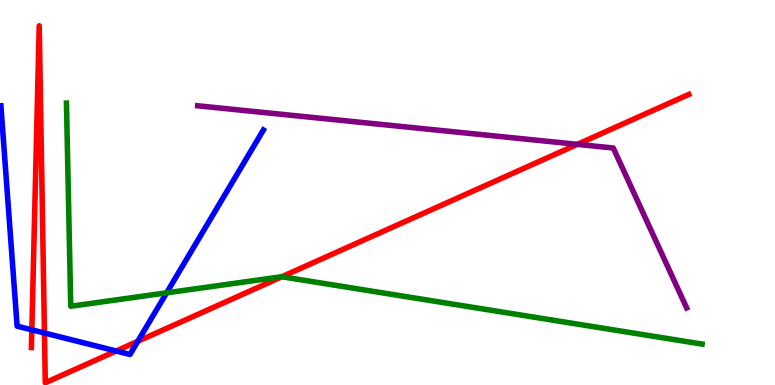[{'lines': ['blue', 'red'], 'intersections': [{'x': 0.411, 'y': 1.43}, {'x': 0.573, 'y': 1.35}, {'x': 1.5, 'y': 0.883}, {'x': 1.78, 'y': 1.14}]}, {'lines': ['green', 'red'], 'intersections': [{'x': 3.64, 'y': 2.81}]}, {'lines': ['purple', 'red'], 'intersections': [{'x': 7.45, 'y': 6.25}]}, {'lines': ['blue', 'green'], 'intersections': [{'x': 2.15, 'y': 2.39}]}, {'lines': ['blue', 'purple'], 'intersections': []}, {'lines': ['green', 'purple'], 'intersections': []}]